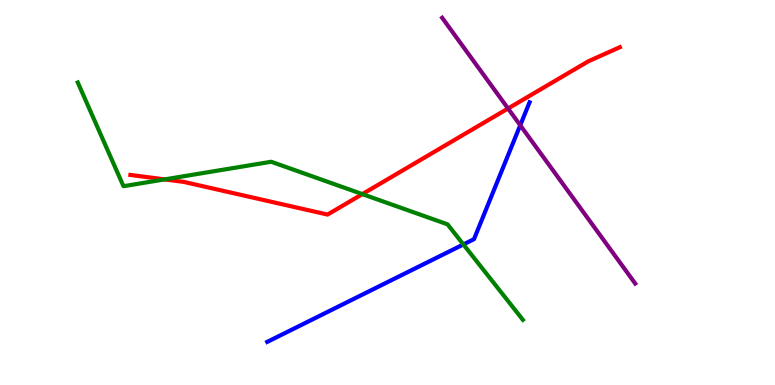[{'lines': ['blue', 'red'], 'intersections': []}, {'lines': ['green', 'red'], 'intersections': [{'x': 2.12, 'y': 5.34}, {'x': 4.68, 'y': 4.96}]}, {'lines': ['purple', 'red'], 'intersections': [{'x': 6.56, 'y': 7.18}]}, {'lines': ['blue', 'green'], 'intersections': [{'x': 5.98, 'y': 3.65}]}, {'lines': ['blue', 'purple'], 'intersections': [{'x': 6.71, 'y': 6.75}]}, {'lines': ['green', 'purple'], 'intersections': []}]